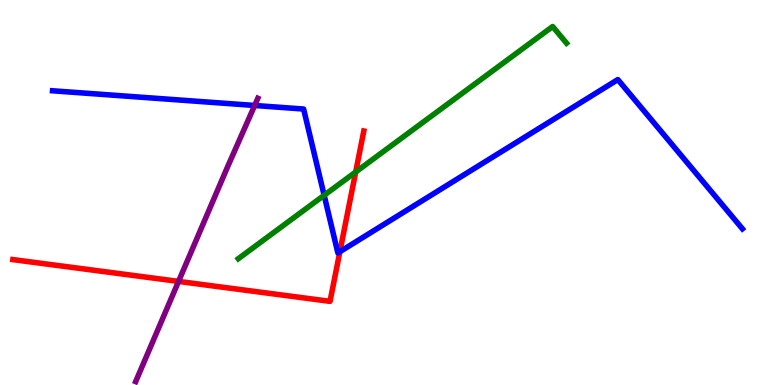[{'lines': ['blue', 'red'], 'intersections': [{'x': 4.39, 'y': 3.46}]}, {'lines': ['green', 'red'], 'intersections': [{'x': 4.59, 'y': 5.53}]}, {'lines': ['purple', 'red'], 'intersections': [{'x': 2.3, 'y': 2.69}]}, {'lines': ['blue', 'green'], 'intersections': [{'x': 4.18, 'y': 4.93}]}, {'lines': ['blue', 'purple'], 'intersections': [{'x': 3.29, 'y': 7.26}]}, {'lines': ['green', 'purple'], 'intersections': []}]